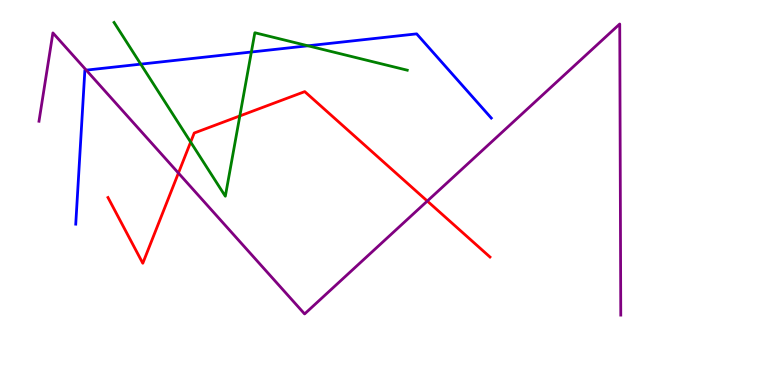[{'lines': ['blue', 'red'], 'intersections': []}, {'lines': ['green', 'red'], 'intersections': [{'x': 2.46, 'y': 6.31}, {'x': 3.09, 'y': 6.99}]}, {'lines': ['purple', 'red'], 'intersections': [{'x': 2.3, 'y': 5.51}, {'x': 5.51, 'y': 4.78}]}, {'lines': ['blue', 'green'], 'intersections': [{'x': 1.82, 'y': 8.33}, {'x': 3.24, 'y': 8.65}, {'x': 3.97, 'y': 8.81}]}, {'lines': ['blue', 'purple'], 'intersections': [{'x': 1.11, 'y': 8.18}]}, {'lines': ['green', 'purple'], 'intersections': []}]